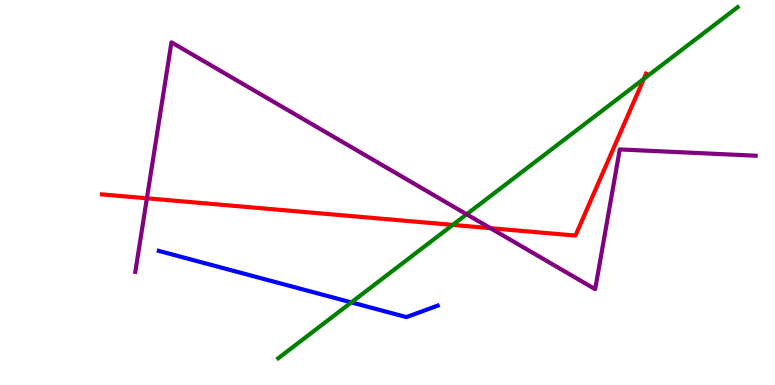[{'lines': ['blue', 'red'], 'intersections': []}, {'lines': ['green', 'red'], 'intersections': [{'x': 5.84, 'y': 4.16}, {'x': 8.31, 'y': 7.95}]}, {'lines': ['purple', 'red'], 'intersections': [{'x': 1.9, 'y': 4.85}, {'x': 6.33, 'y': 4.07}]}, {'lines': ['blue', 'green'], 'intersections': [{'x': 4.53, 'y': 2.15}]}, {'lines': ['blue', 'purple'], 'intersections': []}, {'lines': ['green', 'purple'], 'intersections': [{'x': 6.02, 'y': 4.43}]}]